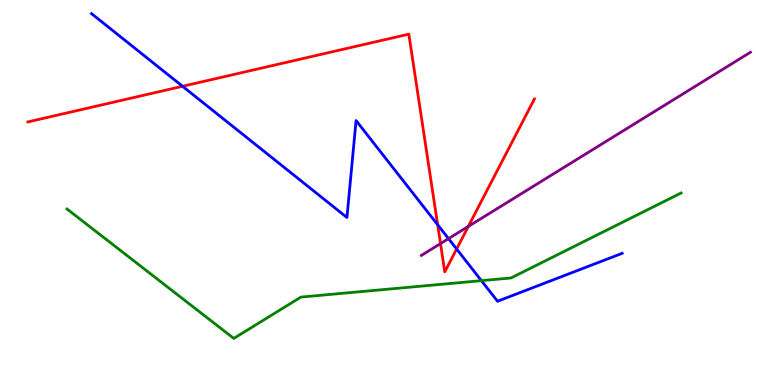[{'lines': ['blue', 'red'], 'intersections': [{'x': 2.36, 'y': 7.76}, {'x': 5.65, 'y': 4.16}, {'x': 5.89, 'y': 3.53}]}, {'lines': ['green', 'red'], 'intersections': []}, {'lines': ['purple', 'red'], 'intersections': [{'x': 5.68, 'y': 3.67}, {'x': 6.04, 'y': 4.12}]}, {'lines': ['blue', 'green'], 'intersections': [{'x': 6.21, 'y': 2.71}]}, {'lines': ['blue', 'purple'], 'intersections': [{'x': 5.79, 'y': 3.8}]}, {'lines': ['green', 'purple'], 'intersections': []}]